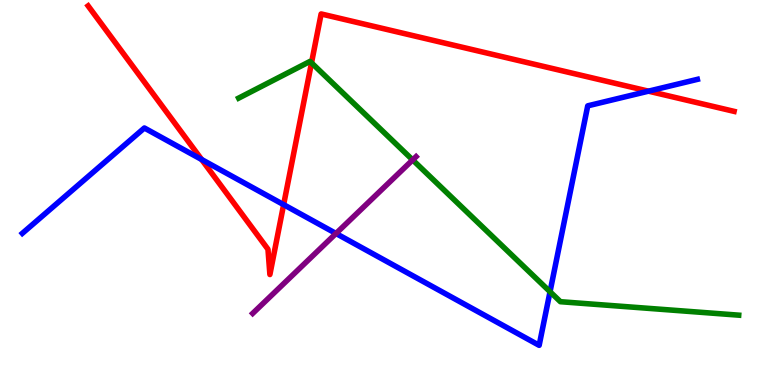[{'lines': ['blue', 'red'], 'intersections': [{'x': 2.6, 'y': 5.86}, {'x': 3.66, 'y': 4.68}, {'x': 8.37, 'y': 7.63}]}, {'lines': ['green', 'red'], 'intersections': [{'x': 4.02, 'y': 8.37}]}, {'lines': ['purple', 'red'], 'intersections': []}, {'lines': ['blue', 'green'], 'intersections': [{'x': 7.1, 'y': 2.42}]}, {'lines': ['blue', 'purple'], 'intersections': [{'x': 4.34, 'y': 3.94}]}, {'lines': ['green', 'purple'], 'intersections': [{'x': 5.32, 'y': 5.85}]}]